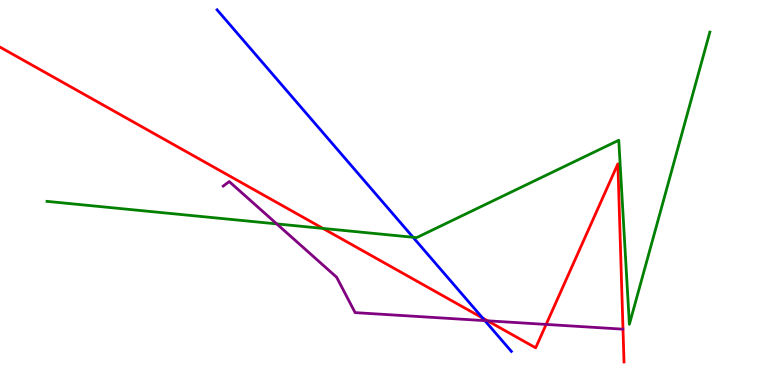[{'lines': ['blue', 'red'], 'intersections': [{'x': 6.23, 'y': 1.74}]}, {'lines': ['green', 'red'], 'intersections': [{'x': 4.17, 'y': 4.07}]}, {'lines': ['purple', 'red'], 'intersections': [{'x': 6.29, 'y': 1.67}, {'x': 7.05, 'y': 1.57}]}, {'lines': ['blue', 'green'], 'intersections': [{'x': 5.33, 'y': 3.84}]}, {'lines': ['blue', 'purple'], 'intersections': [{'x': 6.26, 'y': 1.67}]}, {'lines': ['green', 'purple'], 'intersections': [{'x': 3.57, 'y': 4.18}]}]